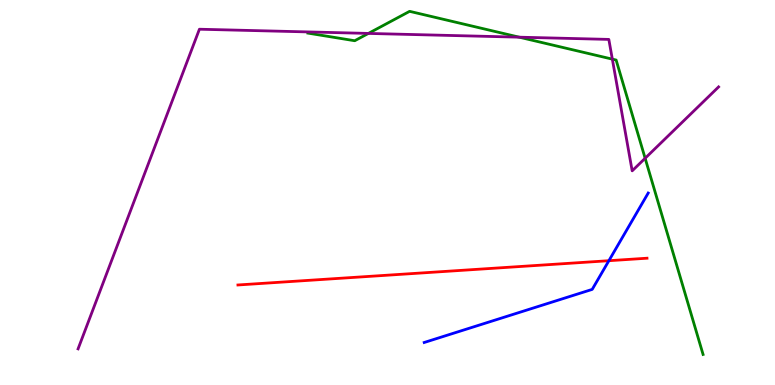[{'lines': ['blue', 'red'], 'intersections': [{'x': 7.86, 'y': 3.23}]}, {'lines': ['green', 'red'], 'intersections': []}, {'lines': ['purple', 'red'], 'intersections': []}, {'lines': ['blue', 'green'], 'intersections': []}, {'lines': ['blue', 'purple'], 'intersections': []}, {'lines': ['green', 'purple'], 'intersections': [{'x': 4.75, 'y': 9.13}, {'x': 6.7, 'y': 9.03}, {'x': 7.9, 'y': 8.46}, {'x': 8.32, 'y': 5.89}]}]